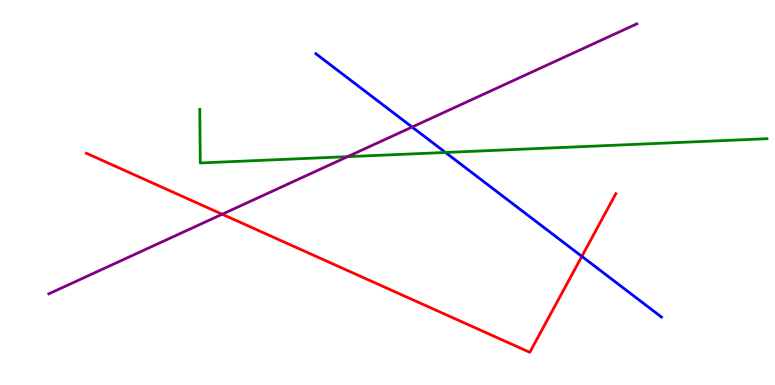[{'lines': ['blue', 'red'], 'intersections': [{'x': 7.51, 'y': 3.34}]}, {'lines': ['green', 'red'], 'intersections': []}, {'lines': ['purple', 'red'], 'intersections': [{'x': 2.87, 'y': 4.44}]}, {'lines': ['blue', 'green'], 'intersections': [{'x': 5.75, 'y': 6.04}]}, {'lines': ['blue', 'purple'], 'intersections': [{'x': 5.32, 'y': 6.7}]}, {'lines': ['green', 'purple'], 'intersections': [{'x': 4.49, 'y': 5.93}]}]